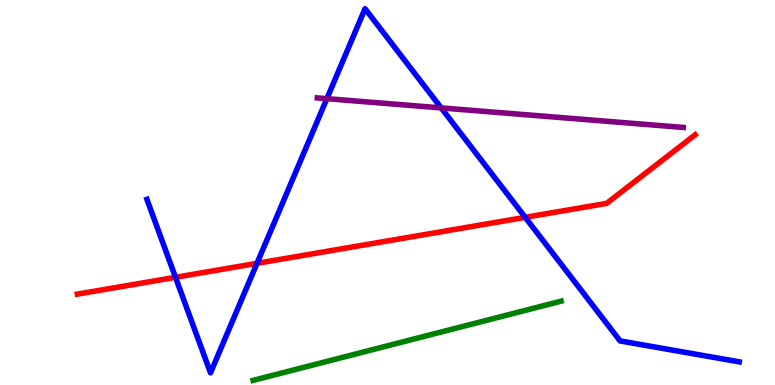[{'lines': ['blue', 'red'], 'intersections': [{'x': 2.26, 'y': 2.8}, {'x': 3.32, 'y': 3.16}, {'x': 6.78, 'y': 4.35}]}, {'lines': ['green', 'red'], 'intersections': []}, {'lines': ['purple', 'red'], 'intersections': []}, {'lines': ['blue', 'green'], 'intersections': []}, {'lines': ['blue', 'purple'], 'intersections': [{'x': 4.22, 'y': 7.44}, {'x': 5.69, 'y': 7.2}]}, {'lines': ['green', 'purple'], 'intersections': []}]